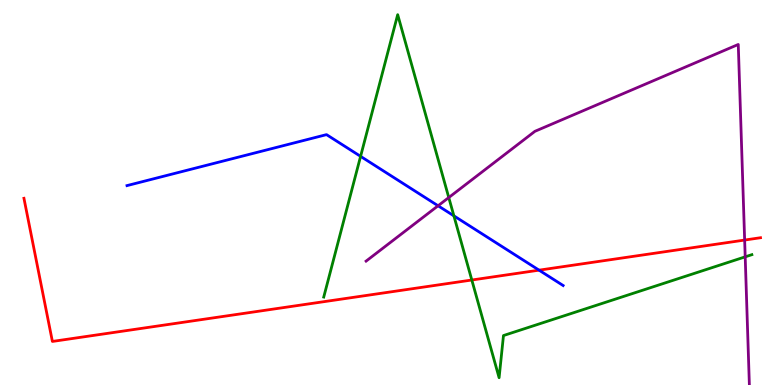[{'lines': ['blue', 'red'], 'intersections': [{'x': 6.96, 'y': 2.98}]}, {'lines': ['green', 'red'], 'intersections': [{'x': 6.09, 'y': 2.73}]}, {'lines': ['purple', 'red'], 'intersections': [{'x': 9.61, 'y': 3.76}]}, {'lines': ['blue', 'green'], 'intersections': [{'x': 4.65, 'y': 5.94}, {'x': 5.86, 'y': 4.39}]}, {'lines': ['blue', 'purple'], 'intersections': [{'x': 5.65, 'y': 4.66}]}, {'lines': ['green', 'purple'], 'intersections': [{'x': 5.79, 'y': 4.87}, {'x': 9.62, 'y': 3.33}]}]